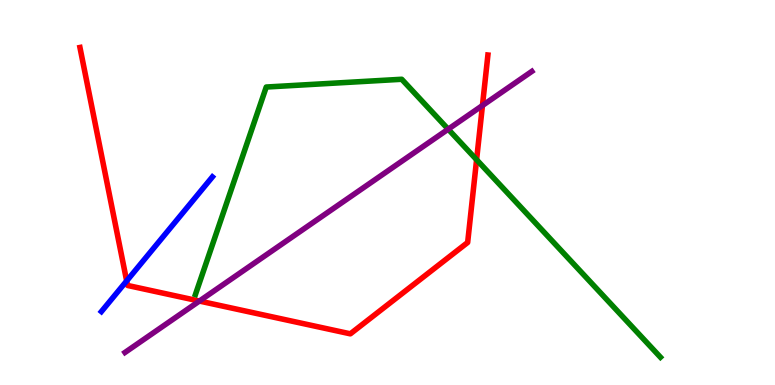[{'lines': ['blue', 'red'], 'intersections': [{'x': 1.63, 'y': 2.7}]}, {'lines': ['green', 'red'], 'intersections': [{'x': 6.15, 'y': 5.85}]}, {'lines': ['purple', 'red'], 'intersections': [{'x': 2.57, 'y': 2.18}, {'x': 6.23, 'y': 7.26}]}, {'lines': ['blue', 'green'], 'intersections': []}, {'lines': ['blue', 'purple'], 'intersections': []}, {'lines': ['green', 'purple'], 'intersections': [{'x': 5.78, 'y': 6.64}]}]